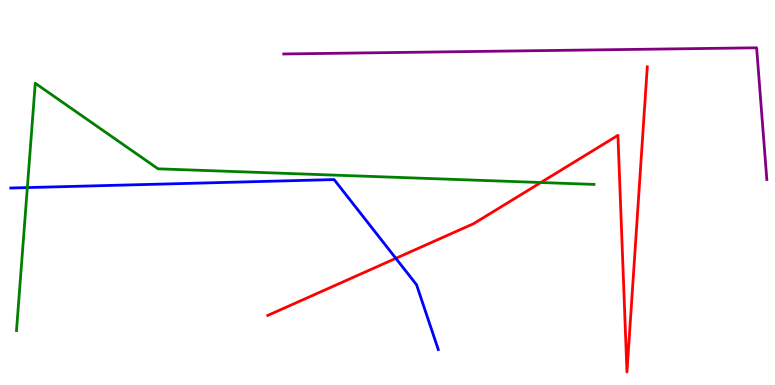[{'lines': ['blue', 'red'], 'intersections': [{'x': 5.11, 'y': 3.29}]}, {'lines': ['green', 'red'], 'intersections': [{'x': 6.98, 'y': 5.26}]}, {'lines': ['purple', 'red'], 'intersections': []}, {'lines': ['blue', 'green'], 'intersections': [{'x': 0.353, 'y': 5.13}]}, {'lines': ['blue', 'purple'], 'intersections': []}, {'lines': ['green', 'purple'], 'intersections': []}]